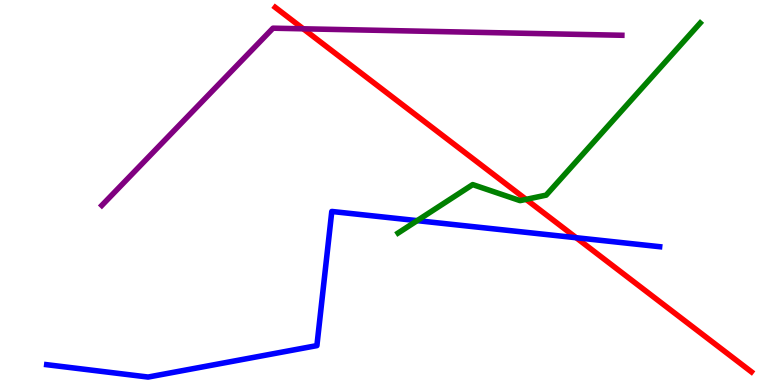[{'lines': ['blue', 'red'], 'intersections': [{'x': 7.43, 'y': 3.83}]}, {'lines': ['green', 'red'], 'intersections': [{'x': 6.79, 'y': 4.82}]}, {'lines': ['purple', 'red'], 'intersections': [{'x': 3.91, 'y': 9.25}]}, {'lines': ['blue', 'green'], 'intersections': [{'x': 5.38, 'y': 4.27}]}, {'lines': ['blue', 'purple'], 'intersections': []}, {'lines': ['green', 'purple'], 'intersections': []}]